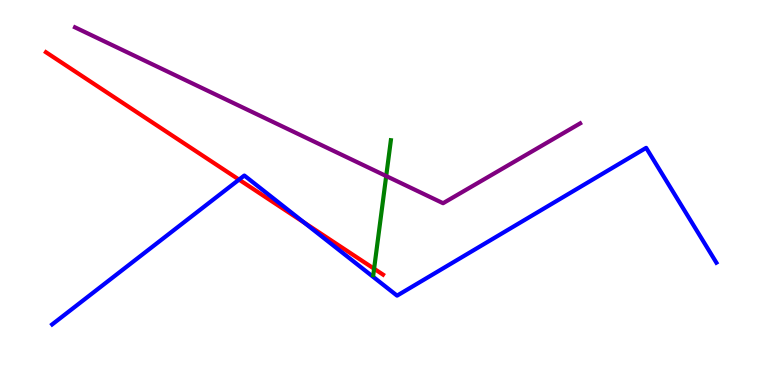[{'lines': ['blue', 'red'], 'intersections': [{'x': 3.08, 'y': 5.33}, {'x': 3.93, 'y': 4.22}]}, {'lines': ['green', 'red'], 'intersections': [{'x': 4.83, 'y': 3.02}]}, {'lines': ['purple', 'red'], 'intersections': []}, {'lines': ['blue', 'green'], 'intersections': []}, {'lines': ['blue', 'purple'], 'intersections': []}, {'lines': ['green', 'purple'], 'intersections': [{'x': 4.98, 'y': 5.43}]}]